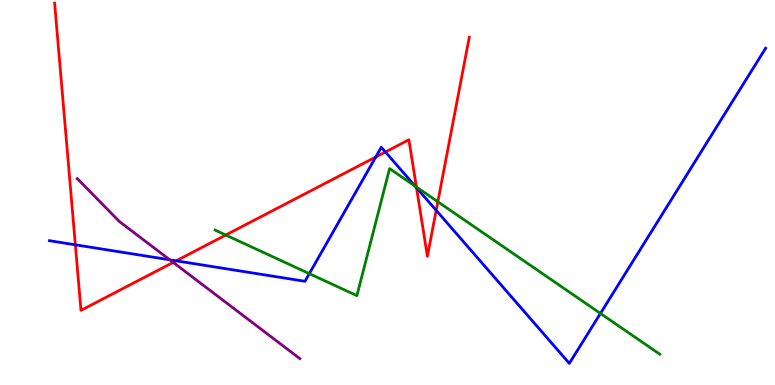[{'lines': ['blue', 'red'], 'intersections': [{'x': 0.972, 'y': 3.64}, {'x': 2.27, 'y': 3.23}, {'x': 4.85, 'y': 5.92}, {'x': 4.97, 'y': 6.05}, {'x': 5.37, 'y': 5.12}, {'x': 5.63, 'y': 4.54}]}, {'lines': ['green', 'red'], 'intersections': [{'x': 2.91, 'y': 3.9}, {'x': 5.37, 'y': 5.14}, {'x': 5.65, 'y': 4.76}]}, {'lines': ['purple', 'red'], 'intersections': [{'x': 2.23, 'y': 3.18}]}, {'lines': ['blue', 'green'], 'intersections': [{'x': 3.99, 'y': 2.89}, {'x': 5.36, 'y': 5.17}, {'x': 7.75, 'y': 1.86}]}, {'lines': ['blue', 'purple'], 'intersections': [{'x': 2.19, 'y': 3.25}]}, {'lines': ['green', 'purple'], 'intersections': []}]